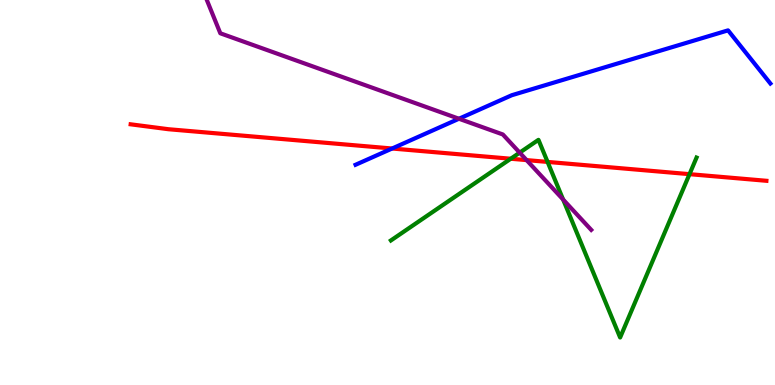[{'lines': ['blue', 'red'], 'intersections': [{'x': 5.06, 'y': 6.14}]}, {'lines': ['green', 'red'], 'intersections': [{'x': 6.59, 'y': 5.88}, {'x': 7.07, 'y': 5.79}, {'x': 8.9, 'y': 5.48}]}, {'lines': ['purple', 'red'], 'intersections': [{'x': 6.79, 'y': 5.84}]}, {'lines': ['blue', 'green'], 'intersections': []}, {'lines': ['blue', 'purple'], 'intersections': [{'x': 5.92, 'y': 6.92}]}, {'lines': ['green', 'purple'], 'intersections': [{'x': 6.71, 'y': 6.04}, {'x': 7.27, 'y': 4.82}]}]